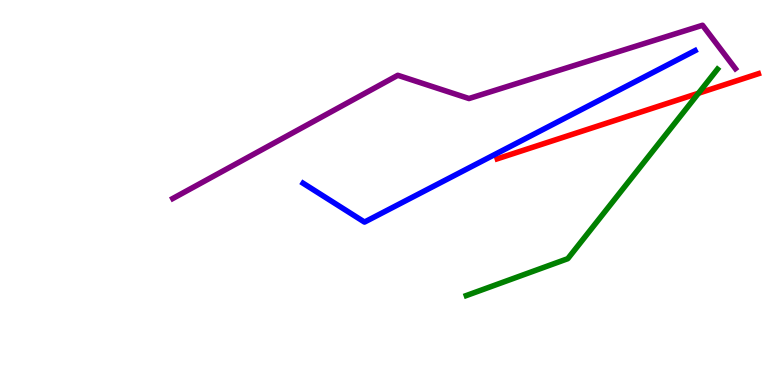[{'lines': ['blue', 'red'], 'intersections': []}, {'lines': ['green', 'red'], 'intersections': [{'x': 9.01, 'y': 7.58}]}, {'lines': ['purple', 'red'], 'intersections': []}, {'lines': ['blue', 'green'], 'intersections': []}, {'lines': ['blue', 'purple'], 'intersections': []}, {'lines': ['green', 'purple'], 'intersections': []}]